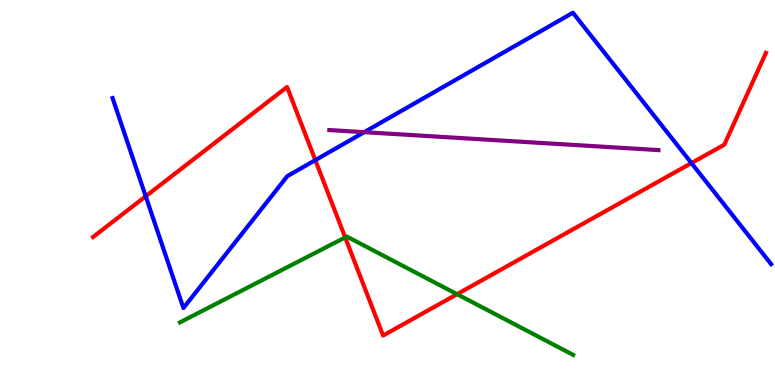[{'lines': ['blue', 'red'], 'intersections': [{'x': 1.88, 'y': 4.9}, {'x': 4.07, 'y': 5.84}, {'x': 8.92, 'y': 5.76}]}, {'lines': ['green', 'red'], 'intersections': [{'x': 4.45, 'y': 3.83}, {'x': 5.9, 'y': 2.36}]}, {'lines': ['purple', 'red'], 'intersections': []}, {'lines': ['blue', 'green'], 'intersections': []}, {'lines': ['blue', 'purple'], 'intersections': [{'x': 4.7, 'y': 6.57}]}, {'lines': ['green', 'purple'], 'intersections': []}]